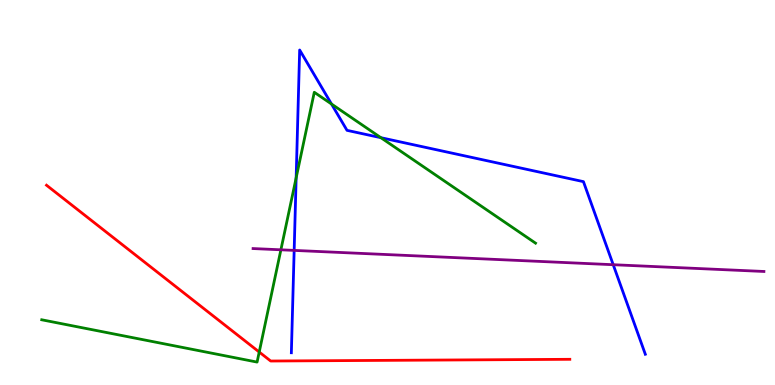[{'lines': ['blue', 'red'], 'intersections': []}, {'lines': ['green', 'red'], 'intersections': [{'x': 3.34, 'y': 0.856}]}, {'lines': ['purple', 'red'], 'intersections': []}, {'lines': ['blue', 'green'], 'intersections': [{'x': 3.82, 'y': 5.38}, {'x': 4.28, 'y': 7.3}, {'x': 4.91, 'y': 6.42}]}, {'lines': ['blue', 'purple'], 'intersections': [{'x': 3.8, 'y': 3.5}, {'x': 7.91, 'y': 3.12}]}, {'lines': ['green', 'purple'], 'intersections': [{'x': 3.62, 'y': 3.51}]}]